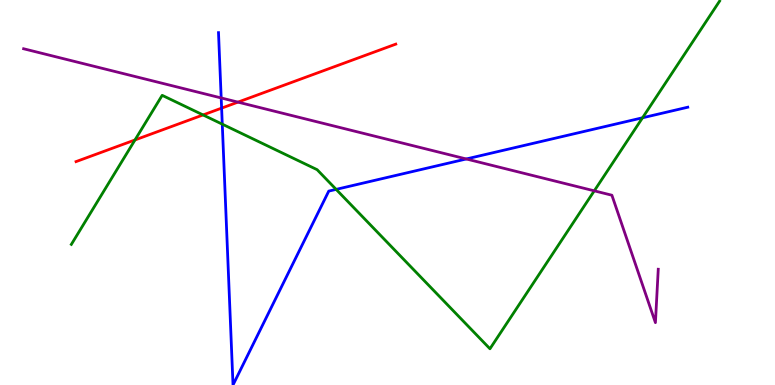[{'lines': ['blue', 'red'], 'intersections': [{'x': 2.86, 'y': 7.19}]}, {'lines': ['green', 'red'], 'intersections': [{'x': 1.74, 'y': 6.36}, {'x': 2.62, 'y': 7.01}]}, {'lines': ['purple', 'red'], 'intersections': [{'x': 3.07, 'y': 7.35}]}, {'lines': ['blue', 'green'], 'intersections': [{'x': 2.87, 'y': 6.78}, {'x': 4.34, 'y': 5.08}, {'x': 8.29, 'y': 6.94}]}, {'lines': ['blue', 'purple'], 'intersections': [{'x': 2.85, 'y': 7.46}, {'x': 6.02, 'y': 5.87}]}, {'lines': ['green', 'purple'], 'intersections': [{'x': 7.67, 'y': 5.04}]}]